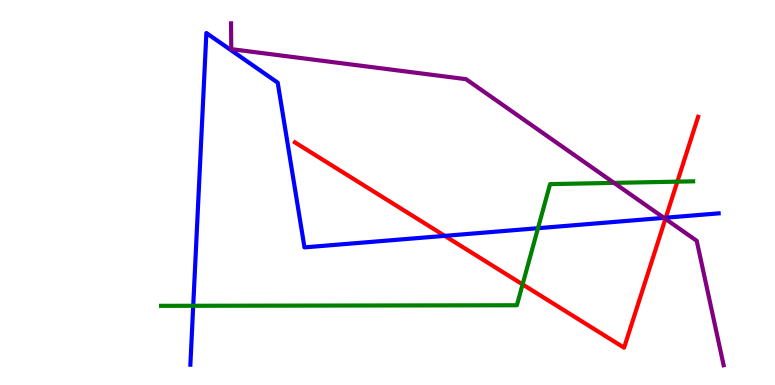[{'lines': ['blue', 'red'], 'intersections': [{'x': 5.74, 'y': 3.87}, {'x': 8.59, 'y': 4.35}]}, {'lines': ['green', 'red'], 'intersections': [{'x': 6.74, 'y': 2.61}, {'x': 8.74, 'y': 5.28}]}, {'lines': ['purple', 'red'], 'intersections': [{'x': 8.59, 'y': 4.32}]}, {'lines': ['blue', 'green'], 'intersections': [{'x': 2.49, 'y': 2.06}, {'x': 6.94, 'y': 4.07}]}, {'lines': ['blue', 'purple'], 'intersections': [{'x': 8.57, 'y': 4.34}]}, {'lines': ['green', 'purple'], 'intersections': [{'x': 7.92, 'y': 5.25}]}]